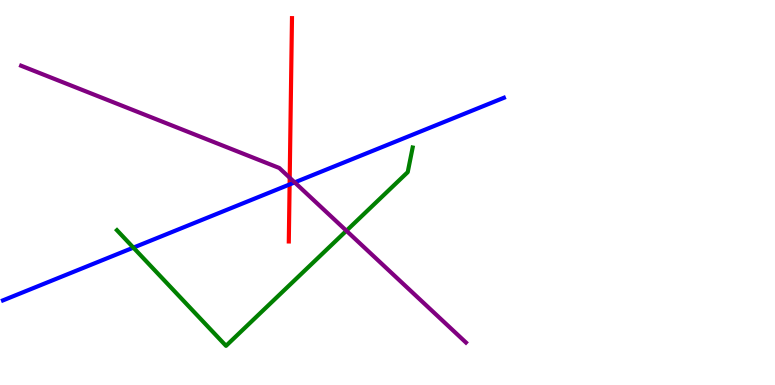[{'lines': ['blue', 'red'], 'intersections': [{'x': 3.74, 'y': 5.21}]}, {'lines': ['green', 'red'], 'intersections': []}, {'lines': ['purple', 'red'], 'intersections': [{'x': 3.74, 'y': 5.38}]}, {'lines': ['blue', 'green'], 'intersections': [{'x': 1.72, 'y': 3.57}]}, {'lines': ['blue', 'purple'], 'intersections': [{'x': 3.8, 'y': 5.26}]}, {'lines': ['green', 'purple'], 'intersections': [{'x': 4.47, 'y': 4.01}]}]